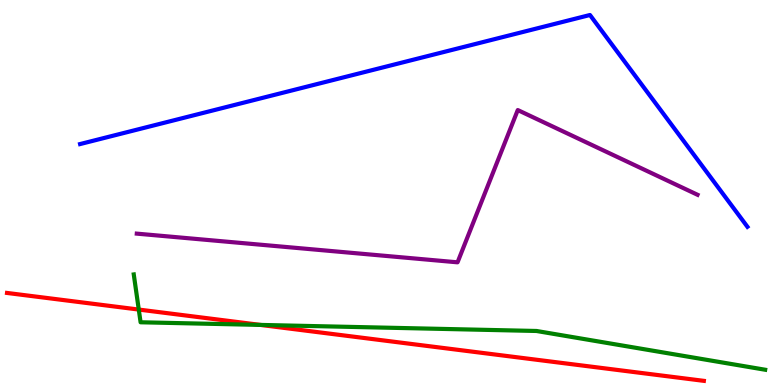[{'lines': ['blue', 'red'], 'intersections': []}, {'lines': ['green', 'red'], 'intersections': [{'x': 1.79, 'y': 1.96}, {'x': 3.36, 'y': 1.56}]}, {'lines': ['purple', 'red'], 'intersections': []}, {'lines': ['blue', 'green'], 'intersections': []}, {'lines': ['blue', 'purple'], 'intersections': []}, {'lines': ['green', 'purple'], 'intersections': []}]